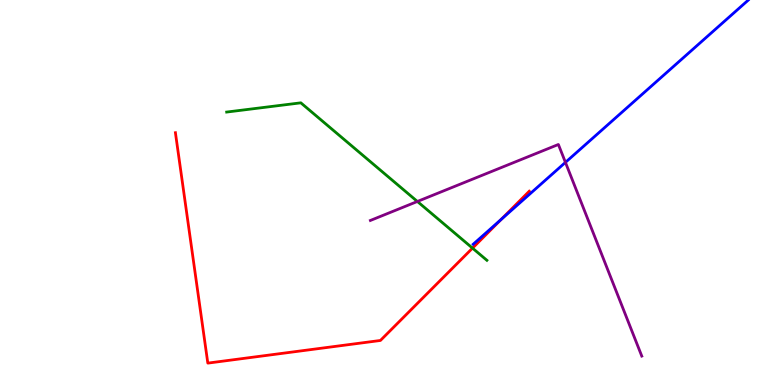[{'lines': ['blue', 'red'], 'intersections': [{'x': 6.46, 'y': 4.3}]}, {'lines': ['green', 'red'], 'intersections': [{'x': 6.1, 'y': 3.55}]}, {'lines': ['purple', 'red'], 'intersections': []}, {'lines': ['blue', 'green'], 'intersections': []}, {'lines': ['blue', 'purple'], 'intersections': [{'x': 7.3, 'y': 5.78}]}, {'lines': ['green', 'purple'], 'intersections': [{'x': 5.39, 'y': 4.77}]}]